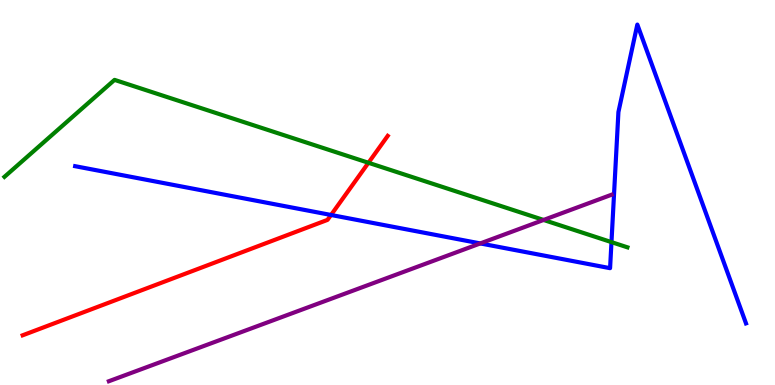[{'lines': ['blue', 'red'], 'intersections': [{'x': 4.27, 'y': 4.42}]}, {'lines': ['green', 'red'], 'intersections': [{'x': 4.75, 'y': 5.77}]}, {'lines': ['purple', 'red'], 'intersections': []}, {'lines': ['blue', 'green'], 'intersections': [{'x': 7.89, 'y': 3.71}]}, {'lines': ['blue', 'purple'], 'intersections': [{'x': 6.2, 'y': 3.68}]}, {'lines': ['green', 'purple'], 'intersections': [{'x': 7.01, 'y': 4.29}]}]